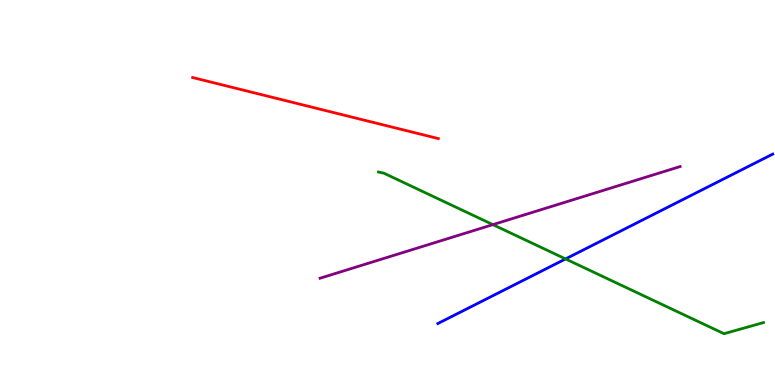[{'lines': ['blue', 'red'], 'intersections': []}, {'lines': ['green', 'red'], 'intersections': []}, {'lines': ['purple', 'red'], 'intersections': []}, {'lines': ['blue', 'green'], 'intersections': [{'x': 7.3, 'y': 3.27}]}, {'lines': ['blue', 'purple'], 'intersections': []}, {'lines': ['green', 'purple'], 'intersections': [{'x': 6.36, 'y': 4.17}]}]